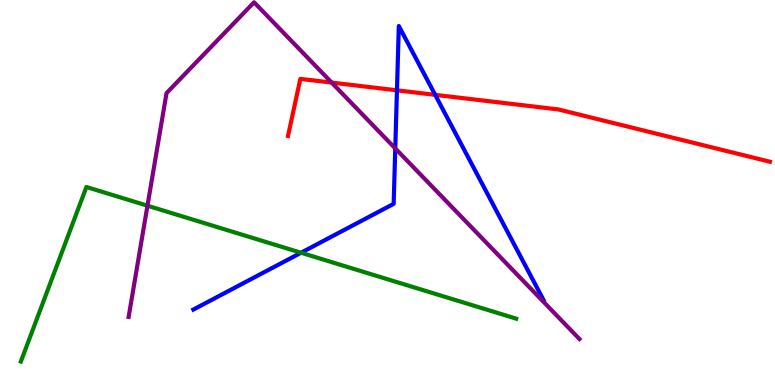[{'lines': ['blue', 'red'], 'intersections': [{'x': 5.12, 'y': 7.65}, {'x': 5.62, 'y': 7.54}]}, {'lines': ['green', 'red'], 'intersections': []}, {'lines': ['purple', 'red'], 'intersections': [{'x': 4.28, 'y': 7.85}]}, {'lines': ['blue', 'green'], 'intersections': [{'x': 3.88, 'y': 3.44}]}, {'lines': ['blue', 'purple'], 'intersections': [{'x': 5.1, 'y': 6.15}]}, {'lines': ['green', 'purple'], 'intersections': [{'x': 1.9, 'y': 4.66}]}]